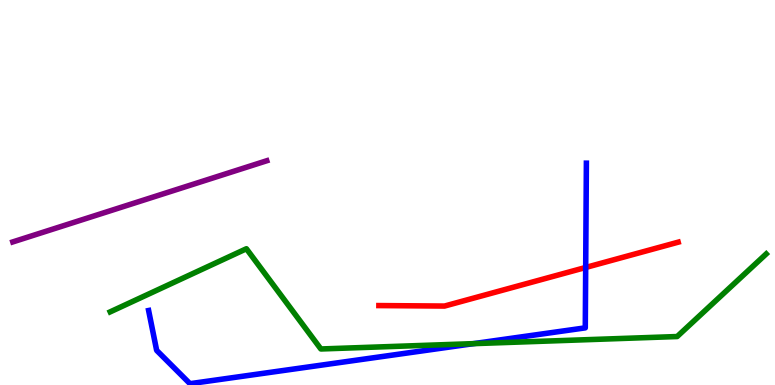[{'lines': ['blue', 'red'], 'intersections': [{'x': 7.56, 'y': 3.05}]}, {'lines': ['green', 'red'], 'intersections': []}, {'lines': ['purple', 'red'], 'intersections': []}, {'lines': ['blue', 'green'], 'intersections': [{'x': 6.11, 'y': 1.07}]}, {'lines': ['blue', 'purple'], 'intersections': []}, {'lines': ['green', 'purple'], 'intersections': []}]